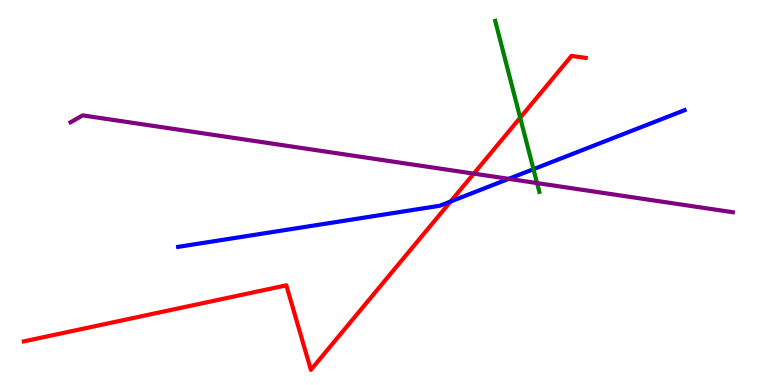[{'lines': ['blue', 'red'], 'intersections': [{'x': 5.81, 'y': 4.77}]}, {'lines': ['green', 'red'], 'intersections': [{'x': 6.71, 'y': 6.94}]}, {'lines': ['purple', 'red'], 'intersections': [{'x': 6.11, 'y': 5.49}]}, {'lines': ['blue', 'green'], 'intersections': [{'x': 6.88, 'y': 5.61}]}, {'lines': ['blue', 'purple'], 'intersections': [{'x': 6.56, 'y': 5.35}]}, {'lines': ['green', 'purple'], 'intersections': [{'x': 6.93, 'y': 5.25}]}]